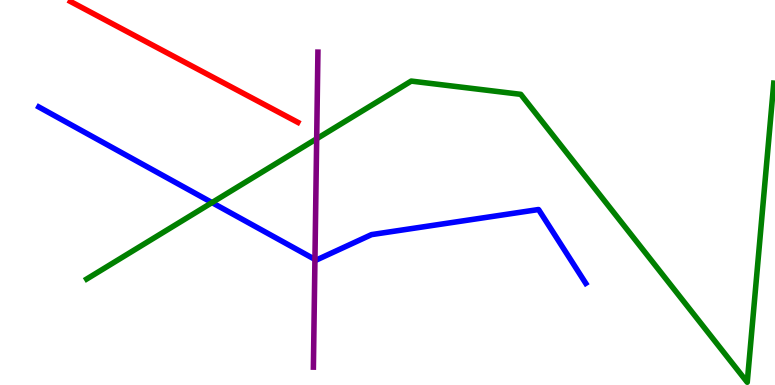[{'lines': ['blue', 'red'], 'intersections': []}, {'lines': ['green', 'red'], 'intersections': []}, {'lines': ['purple', 'red'], 'intersections': []}, {'lines': ['blue', 'green'], 'intersections': [{'x': 2.74, 'y': 4.74}]}, {'lines': ['blue', 'purple'], 'intersections': [{'x': 4.06, 'y': 3.26}]}, {'lines': ['green', 'purple'], 'intersections': [{'x': 4.09, 'y': 6.4}]}]